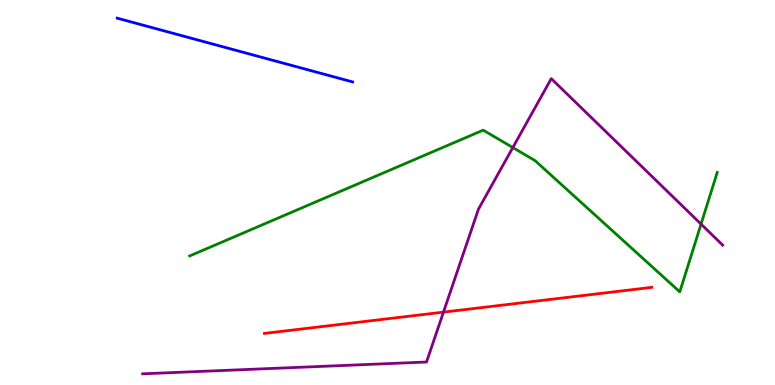[{'lines': ['blue', 'red'], 'intersections': []}, {'lines': ['green', 'red'], 'intersections': []}, {'lines': ['purple', 'red'], 'intersections': [{'x': 5.72, 'y': 1.89}]}, {'lines': ['blue', 'green'], 'intersections': []}, {'lines': ['blue', 'purple'], 'intersections': []}, {'lines': ['green', 'purple'], 'intersections': [{'x': 6.62, 'y': 6.17}, {'x': 9.05, 'y': 4.18}]}]